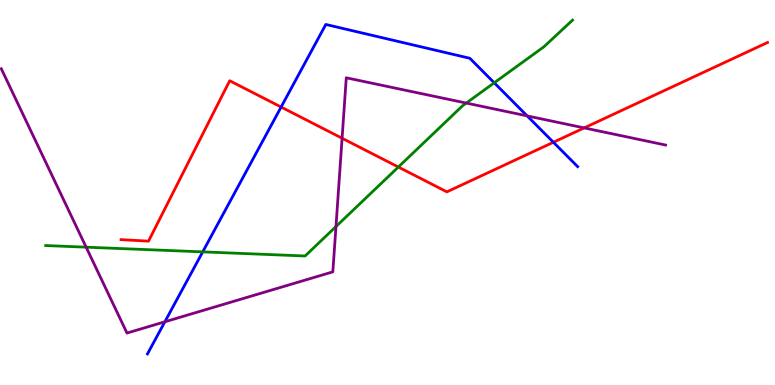[{'lines': ['blue', 'red'], 'intersections': [{'x': 3.63, 'y': 7.22}, {'x': 7.14, 'y': 6.31}]}, {'lines': ['green', 'red'], 'intersections': [{'x': 5.14, 'y': 5.66}]}, {'lines': ['purple', 'red'], 'intersections': [{'x': 4.41, 'y': 6.41}, {'x': 7.54, 'y': 6.68}]}, {'lines': ['blue', 'green'], 'intersections': [{'x': 2.62, 'y': 3.46}, {'x': 6.38, 'y': 7.85}]}, {'lines': ['blue', 'purple'], 'intersections': [{'x': 2.13, 'y': 1.64}, {'x': 6.8, 'y': 6.99}]}, {'lines': ['green', 'purple'], 'intersections': [{'x': 1.11, 'y': 3.58}, {'x': 4.34, 'y': 4.12}, {'x': 6.02, 'y': 7.32}]}]